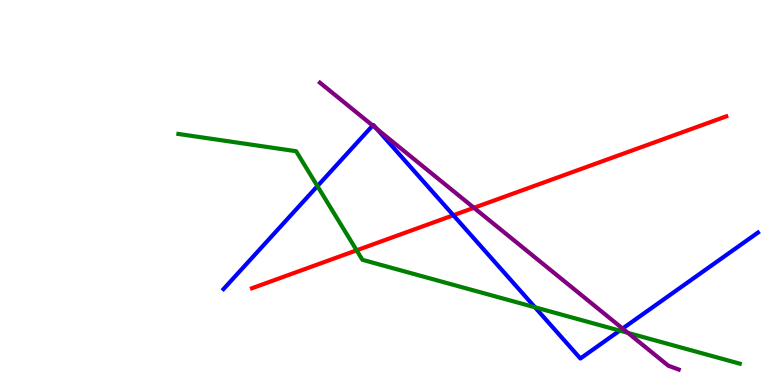[{'lines': ['blue', 'red'], 'intersections': [{'x': 5.85, 'y': 4.41}]}, {'lines': ['green', 'red'], 'intersections': [{'x': 4.6, 'y': 3.5}]}, {'lines': ['purple', 'red'], 'intersections': [{'x': 6.12, 'y': 4.6}]}, {'lines': ['blue', 'green'], 'intersections': [{'x': 4.1, 'y': 5.17}, {'x': 6.9, 'y': 2.02}, {'x': 8.0, 'y': 1.41}]}, {'lines': ['blue', 'purple'], 'intersections': [{'x': 4.81, 'y': 6.74}, {'x': 4.86, 'y': 6.66}, {'x': 8.03, 'y': 1.47}]}, {'lines': ['green', 'purple'], 'intersections': [{'x': 8.1, 'y': 1.35}]}]